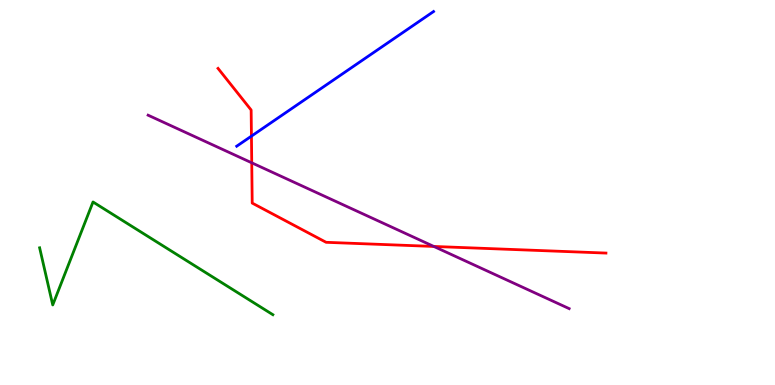[{'lines': ['blue', 'red'], 'intersections': [{'x': 3.24, 'y': 6.46}]}, {'lines': ['green', 'red'], 'intersections': []}, {'lines': ['purple', 'red'], 'intersections': [{'x': 3.25, 'y': 5.77}, {'x': 5.6, 'y': 3.6}]}, {'lines': ['blue', 'green'], 'intersections': []}, {'lines': ['blue', 'purple'], 'intersections': []}, {'lines': ['green', 'purple'], 'intersections': []}]